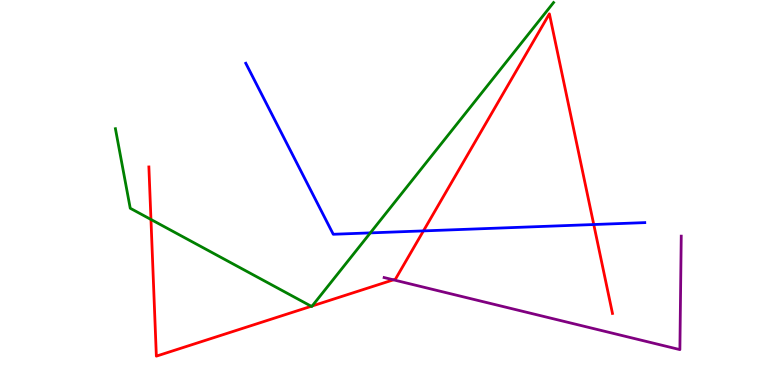[{'lines': ['blue', 'red'], 'intersections': [{'x': 5.46, 'y': 4.0}, {'x': 7.66, 'y': 4.17}]}, {'lines': ['green', 'red'], 'intersections': [{'x': 1.95, 'y': 4.3}, {'x': 4.02, 'y': 2.04}, {'x': 4.03, 'y': 2.05}]}, {'lines': ['purple', 'red'], 'intersections': [{'x': 5.08, 'y': 2.73}]}, {'lines': ['blue', 'green'], 'intersections': [{'x': 4.78, 'y': 3.95}]}, {'lines': ['blue', 'purple'], 'intersections': []}, {'lines': ['green', 'purple'], 'intersections': []}]